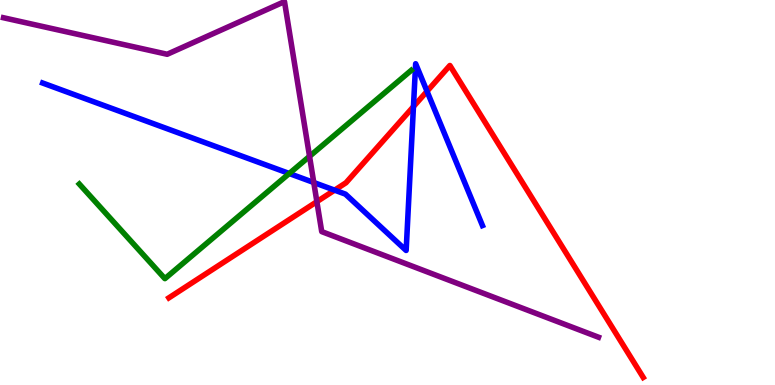[{'lines': ['blue', 'red'], 'intersections': [{'x': 4.32, 'y': 5.06}, {'x': 5.33, 'y': 7.23}, {'x': 5.51, 'y': 7.63}]}, {'lines': ['green', 'red'], 'intersections': []}, {'lines': ['purple', 'red'], 'intersections': [{'x': 4.09, 'y': 4.76}]}, {'lines': ['blue', 'green'], 'intersections': [{'x': 3.73, 'y': 5.49}]}, {'lines': ['blue', 'purple'], 'intersections': [{'x': 4.05, 'y': 5.26}]}, {'lines': ['green', 'purple'], 'intersections': [{'x': 3.99, 'y': 5.94}]}]